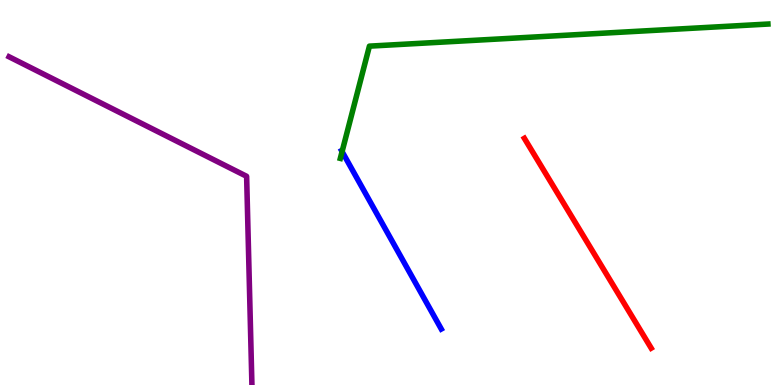[{'lines': ['blue', 'red'], 'intersections': []}, {'lines': ['green', 'red'], 'intersections': []}, {'lines': ['purple', 'red'], 'intersections': []}, {'lines': ['blue', 'green'], 'intersections': [{'x': 4.41, 'y': 6.06}]}, {'lines': ['blue', 'purple'], 'intersections': []}, {'lines': ['green', 'purple'], 'intersections': []}]